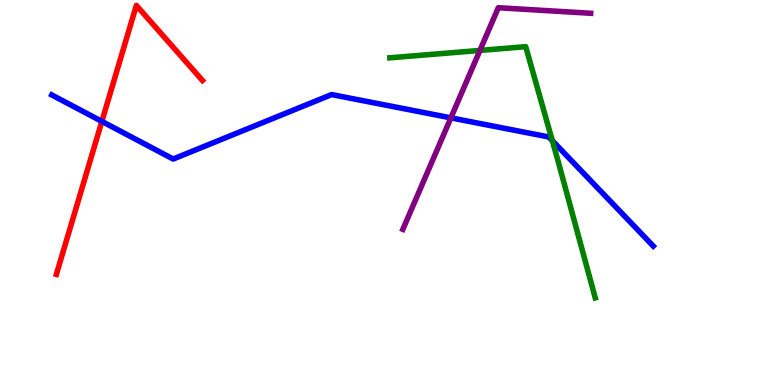[{'lines': ['blue', 'red'], 'intersections': [{'x': 1.31, 'y': 6.85}]}, {'lines': ['green', 'red'], 'intersections': []}, {'lines': ['purple', 'red'], 'intersections': []}, {'lines': ['blue', 'green'], 'intersections': [{'x': 7.13, 'y': 6.35}]}, {'lines': ['blue', 'purple'], 'intersections': [{'x': 5.82, 'y': 6.94}]}, {'lines': ['green', 'purple'], 'intersections': [{'x': 6.19, 'y': 8.69}]}]